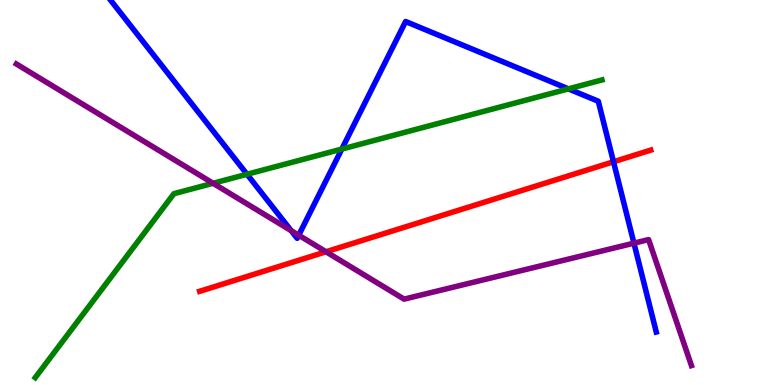[{'lines': ['blue', 'red'], 'intersections': [{'x': 7.92, 'y': 5.8}]}, {'lines': ['green', 'red'], 'intersections': []}, {'lines': ['purple', 'red'], 'intersections': [{'x': 4.21, 'y': 3.46}]}, {'lines': ['blue', 'green'], 'intersections': [{'x': 3.19, 'y': 5.47}, {'x': 4.41, 'y': 6.13}, {'x': 7.33, 'y': 7.69}]}, {'lines': ['blue', 'purple'], 'intersections': [{'x': 3.76, 'y': 4.01}, {'x': 3.85, 'y': 3.89}, {'x': 8.18, 'y': 3.68}]}, {'lines': ['green', 'purple'], 'intersections': [{'x': 2.75, 'y': 5.24}]}]